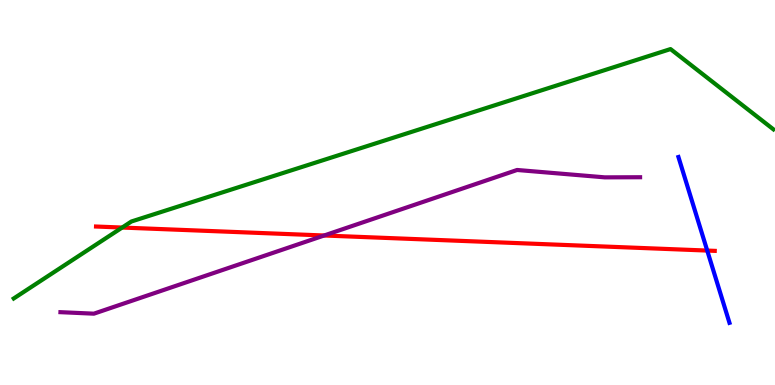[{'lines': ['blue', 'red'], 'intersections': [{'x': 9.13, 'y': 3.49}]}, {'lines': ['green', 'red'], 'intersections': [{'x': 1.58, 'y': 4.09}]}, {'lines': ['purple', 'red'], 'intersections': [{'x': 4.18, 'y': 3.88}]}, {'lines': ['blue', 'green'], 'intersections': []}, {'lines': ['blue', 'purple'], 'intersections': []}, {'lines': ['green', 'purple'], 'intersections': []}]